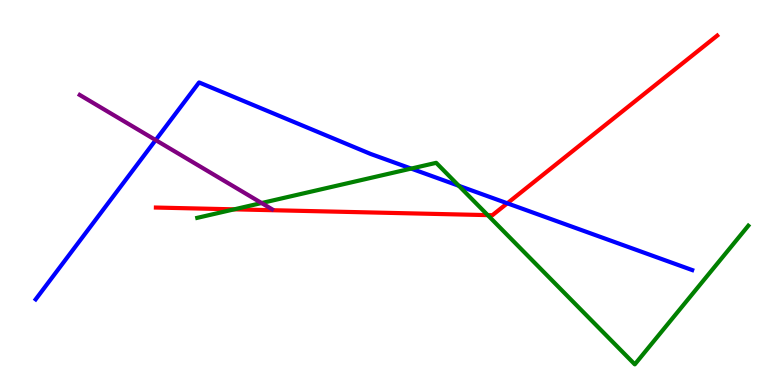[{'lines': ['blue', 'red'], 'intersections': [{'x': 6.55, 'y': 4.72}]}, {'lines': ['green', 'red'], 'intersections': [{'x': 3.02, 'y': 4.56}, {'x': 6.29, 'y': 4.41}]}, {'lines': ['purple', 'red'], 'intersections': []}, {'lines': ['blue', 'green'], 'intersections': [{'x': 5.31, 'y': 5.62}, {'x': 5.92, 'y': 5.17}]}, {'lines': ['blue', 'purple'], 'intersections': [{'x': 2.01, 'y': 6.36}]}, {'lines': ['green', 'purple'], 'intersections': [{'x': 3.38, 'y': 4.73}]}]